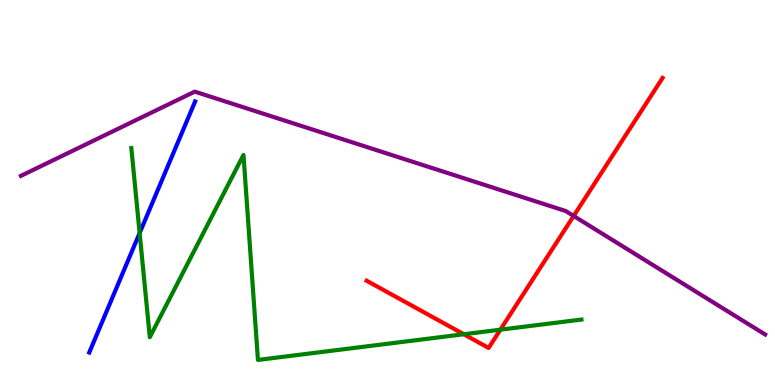[{'lines': ['blue', 'red'], 'intersections': []}, {'lines': ['green', 'red'], 'intersections': [{'x': 5.98, 'y': 1.32}, {'x': 6.46, 'y': 1.44}]}, {'lines': ['purple', 'red'], 'intersections': [{'x': 7.4, 'y': 4.39}]}, {'lines': ['blue', 'green'], 'intersections': [{'x': 1.8, 'y': 3.95}]}, {'lines': ['blue', 'purple'], 'intersections': []}, {'lines': ['green', 'purple'], 'intersections': []}]